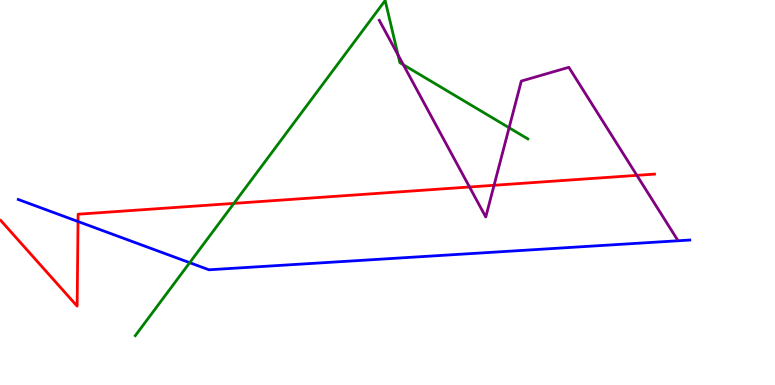[{'lines': ['blue', 'red'], 'intersections': [{'x': 1.01, 'y': 4.25}]}, {'lines': ['green', 'red'], 'intersections': [{'x': 3.02, 'y': 4.72}]}, {'lines': ['purple', 'red'], 'intersections': [{'x': 6.06, 'y': 5.14}, {'x': 6.37, 'y': 5.19}, {'x': 8.22, 'y': 5.45}]}, {'lines': ['blue', 'green'], 'intersections': [{'x': 2.45, 'y': 3.18}]}, {'lines': ['blue', 'purple'], 'intersections': []}, {'lines': ['green', 'purple'], 'intersections': [{'x': 5.14, 'y': 8.57}, {'x': 5.2, 'y': 8.32}, {'x': 6.57, 'y': 6.68}]}]